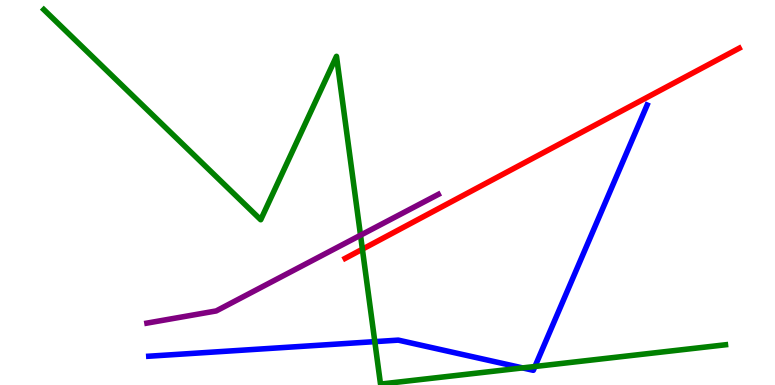[{'lines': ['blue', 'red'], 'intersections': []}, {'lines': ['green', 'red'], 'intersections': [{'x': 4.68, 'y': 3.53}]}, {'lines': ['purple', 'red'], 'intersections': []}, {'lines': ['blue', 'green'], 'intersections': [{'x': 4.84, 'y': 1.13}, {'x': 6.74, 'y': 0.444}, {'x': 6.9, 'y': 0.481}]}, {'lines': ['blue', 'purple'], 'intersections': []}, {'lines': ['green', 'purple'], 'intersections': [{'x': 4.65, 'y': 3.89}]}]